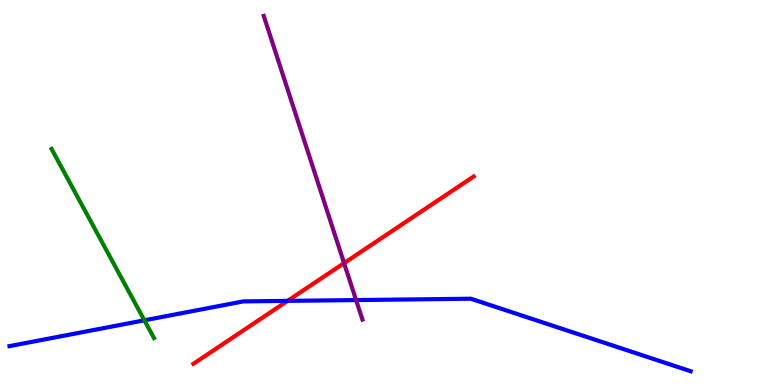[{'lines': ['blue', 'red'], 'intersections': [{'x': 3.71, 'y': 2.19}]}, {'lines': ['green', 'red'], 'intersections': []}, {'lines': ['purple', 'red'], 'intersections': [{'x': 4.44, 'y': 3.17}]}, {'lines': ['blue', 'green'], 'intersections': [{'x': 1.86, 'y': 1.68}]}, {'lines': ['blue', 'purple'], 'intersections': [{'x': 4.59, 'y': 2.21}]}, {'lines': ['green', 'purple'], 'intersections': []}]